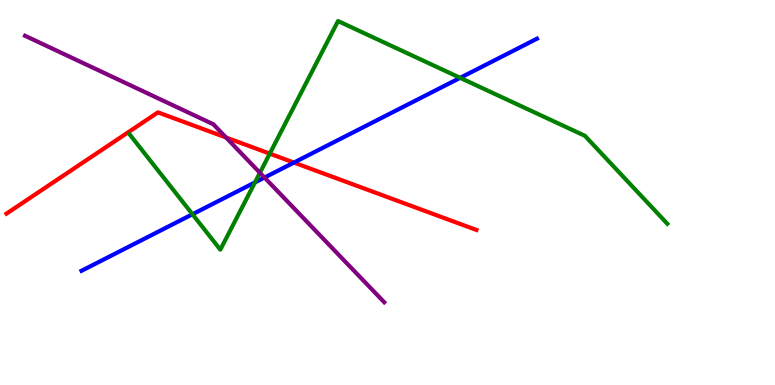[{'lines': ['blue', 'red'], 'intersections': [{'x': 3.79, 'y': 5.78}]}, {'lines': ['green', 'red'], 'intersections': [{'x': 3.48, 'y': 6.01}]}, {'lines': ['purple', 'red'], 'intersections': [{'x': 2.92, 'y': 6.43}]}, {'lines': ['blue', 'green'], 'intersections': [{'x': 2.48, 'y': 4.44}, {'x': 3.29, 'y': 5.26}, {'x': 5.94, 'y': 7.98}]}, {'lines': ['blue', 'purple'], 'intersections': [{'x': 3.41, 'y': 5.39}]}, {'lines': ['green', 'purple'], 'intersections': [{'x': 3.35, 'y': 5.51}]}]